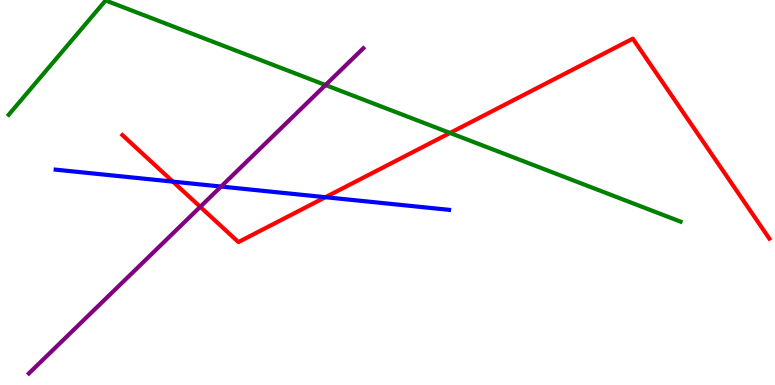[{'lines': ['blue', 'red'], 'intersections': [{'x': 2.23, 'y': 5.28}, {'x': 4.2, 'y': 4.88}]}, {'lines': ['green', 'red'], 'intersections': [{'x': 5.81, 'y': 6.55}]}, {'lines': ['purple', 'red'], 'intersections': [{'x': 2.58, 'y': 4.63}]}, {'lines': ['blue', 'green'], 'intersections': []}, {'lines': ['blue', 'purple'], 'intersections': [{'x': 2.85, 'y': 5.15}]}, {'lines': ['green', 'purple'], 'intersections': [{'x': 4.2, 'y': 7.79}]}]